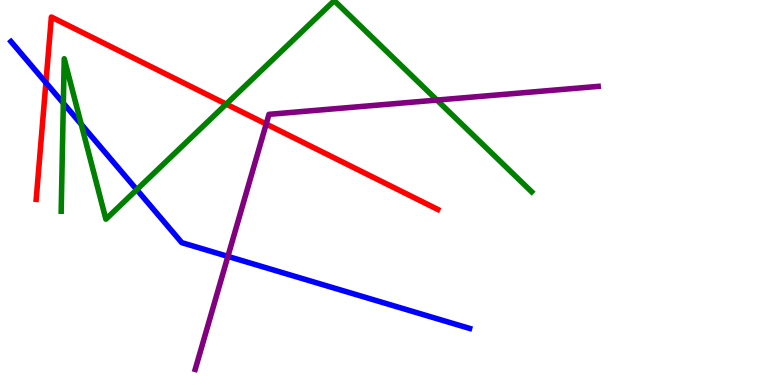[{'lines': ['blue', 'red'], 'intersections': [{'x': 0.592, 'y': 7.85}]}, {'lines': ['green', 'red'], 'intersections': [{'x': 2.92, 'y': 7.3}]}, {'lines': ['purple', 'red'], 'intersections': [{'x': 3.43, 'y': 6.78}]}, {'lines': ['blue', 'green'], 'intersections': [{'x': 0.817, 'y': 7.32}, {'x': 1.05, 'y': 6.77}, {'x': 1.76, 'y': 5.07}]}, {'lines': ['blue', 'purple'], 'intersections': [{'x': 2.94, 'y': 3.34}]}, {'lines': ['green', 'purple'], 'intersections': [{'x': 5.64, 'y': 7.4}]}]